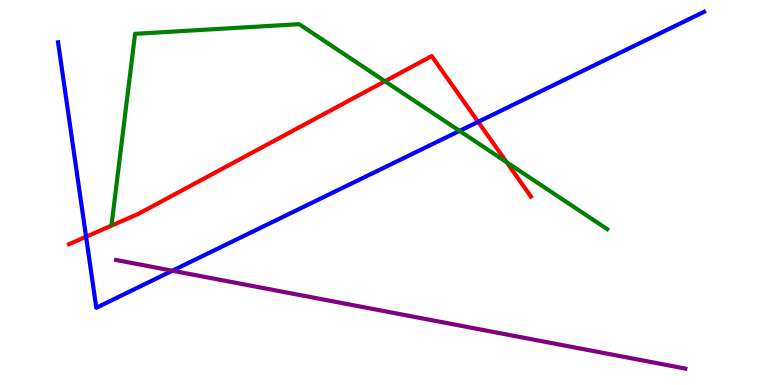[{'lines': ['blue', 'red'], 'intersections': [{'x': 1.11, 'y': 3.85}, {'x': 6.17, 'y': 6.84}]}, {'lines': ['green', 'red'], 'intersections': [{'x': 4.97, 'y': 7.89}, {'x': 6.54, 'y': 5.79}]}, {'lines': ['purple', 'red'], 'intersections': []}, {'lines': ['blue', 'green'], 'intersections': [{'x': 5.93, 'y': 6.6}]}, {'lines': ['blue', 'purple'], 'intersections': [{'x': 2.22, 'y': 2.97}]}, {'lines': ['green', 'purple'], 'intersections': []}]